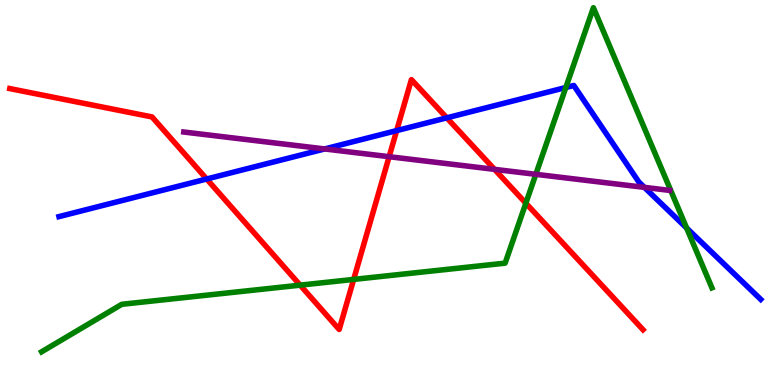[{'lines': ['blue', 'red'], 'intersections': [{'x': 2.67, 'y': 5.35}, {'x': 5.12, 'y': 6.61}, {'x': 5.77, 'y': 6.94}]}, {'lines': ['green', 'red'], 'intersections': [{'x': 3.87, 'y': 2.59}, {'x': 4.56, 'y': 2.74}, {'x': 6.79, 'y': 4.72}]}, {'lines': ['purple', 'red'], 'intersections': [{'x': 5.02, 'y': 5.93}, {'x': 6.38, 'y': 5.6}]}, {'lines': ['blue', 'green'], 'intersections': [{'x': 7.3, 'y': 7.73}, {'x': 8.86, 'y': 4.08}]}, {'lines': ['blue', 'purple'], 'intersections': [{'x': 4.19, 'y': 6.13}, {'x': 8.31, 'y': 5.13}]}, {'lines': ['green', 'purple'], 'intersections': [{'x': 6.91, 'y': 5.47}]}]